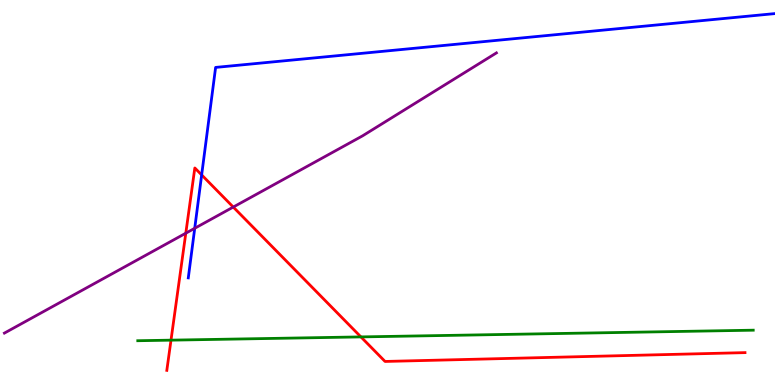[{'lines': ['blue', 'red'], 'intersections': [{'x': 2.6, 'y': 5.46}]}, {'lines': ['green', 'red'], 'intersections': [{'x': 2.21, 'y': 1.16}, {'x': 4.66, 'y': 1.25}]}, {'lines': ['purple', 'red'], 'intersections': [{'x': 2.4, 'y': 3.94}, {'x': 3.01, 'y': 4.62}]}, {'lines': ['blue', 'green'], 'intersections': []}, {'lines': ['blue', 'purple'], 'intersections': [{'x': 2.51, 'y': 4.07}]}, {'lines': ['green', 'purple'], 'intersections': []}]